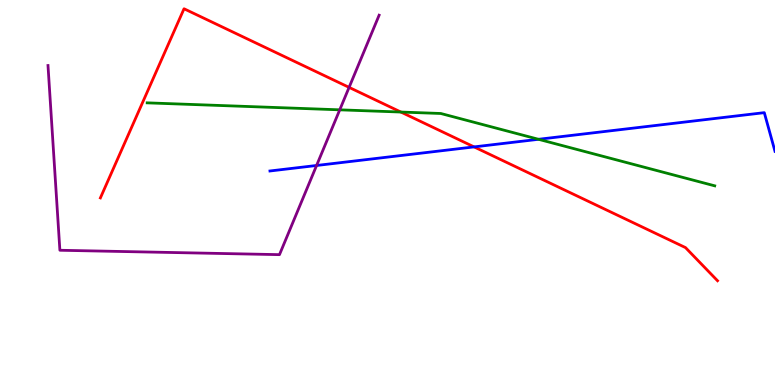[{'lines': ['blue', 'red'], 'intersections': [{'x': 6.12, 'y': 6.18}]}, {'lines': ['green', 'red'], 'intersections': [{'x': 5.17, 'y': 7.09}]}, {'lines': ['purple', 'red'], 'intersections': [{'x': 4.5, 'y': 7.73}]}, {'lines': ['blue', 'green'], 'intersections': [{'x': 6.95, 'y': 6.38}]}, {'lines': ['blue', 'purple'], 'intersections': [{'x': 4.09, 'y': 5.7}]}, {'lines': ['green', 'purple'], 'intersections': [{'x': 4.38, 'y': 7.15}]}]